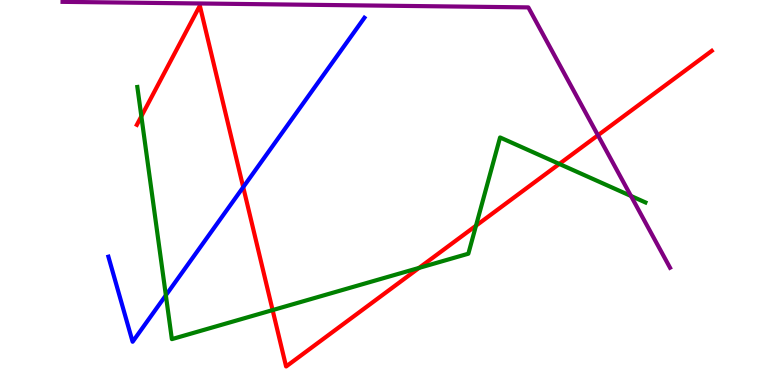[{'lines': ['blue', 'red'], 'intersections': [{'x': 3.14, 'y': 5.14}]}, {'lines': ['green', 'red'], 'intersections': [{'x': 1.82, 'y': 6.98}, {'x': 3.52, 'y': 1.95}, {'x': 5.41, 'y': 3.04}, {'x': 6.14, 'y': 4.14}, {'x': 7.22, 'y': 5.74}]}, {'lines': ['purple', 'red'], 'intersections': [{'x': 7.72, 'y': 6.49}]}, {'lines': ['blue', 'green'], 'intersections': [{'x': 2.14, 'y': 2.33}]}, {'lines': ['blue', 'purple'], 'intersections': []}, {'lines': ['green', 'purple'], 'intersections': [{'x': 8.14, 'y': 4.91}]}]